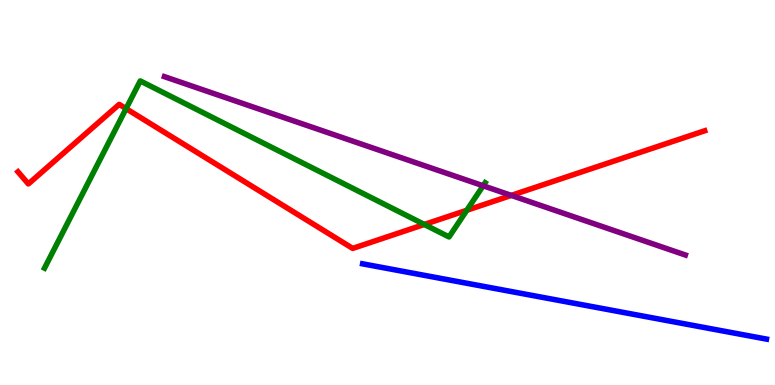[{'lines': ['blue', 'red'], 'intersections': []}, {'lines': ['green', 'red'], 'intersections': [{'x': 1.63, 'y': 7.18}, {'x': 5.48, 'y': 4.17}, {'x': 6.02, 'y': 4.54}]}, {'lines': ['purple', 'red'], 'intersections': [{'x': 6.6, 'y': 4.92}]}, {'lines': ['blue', 'green'], 'intersections': []}, {'lines': ['blue', 'purple'], 'intersections': []}, {'lines': ['green', 'purple'], 'intersections': [{'x': 6.23, 'y': 5.17}]}]